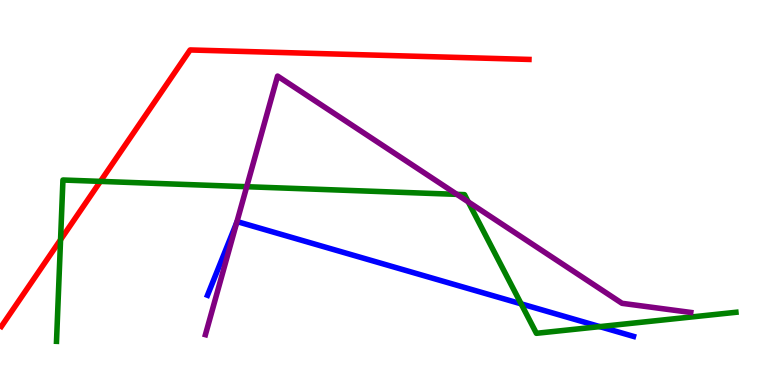[{'lines': ['blue', 'red'], 'intersections': []}, {'lines': ['green', 'red'], 'intersections': [{'x': 0.781, 'y': 3.77}, {'x': 1.3, 'y': 5.29}]}, {'lines': ['purple', 'red'], 'intersections': []}, {'lines': ['blue', 'green'], 'intersections': [{'x': 6.72, 'y': 2.11}, {'x': 7.74, 'y': 1.52}]}, {'lines': ['blue', 'purple'], 'intersections': [{'x': 3.05, 'y': 4.22}]}, {'lines': ['green', 'purple'], 'intersections': [{'x': 3.18, 'y': 5.15}, {'x': 5.9, 'y': 4.95}, {'x': 6.04, 'y': 4.76}]}]